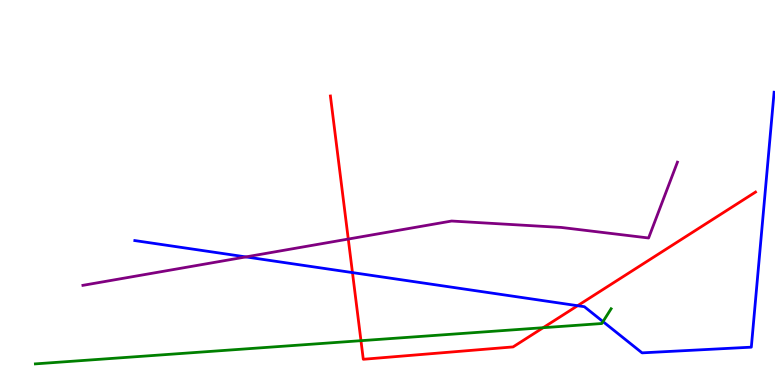[{'lines': ['blue', 'red'], 'intersections': [{'x': 4.55, 'y': 2.92}, {'x': 7.45, 'y': 2.06}]}, {'lines': ['green', 'red'], 'intersections': [{'x': 4.66, 'y': 1.15}, {'x': 7.01, 'y': 1.49}]}, {'lines': ['purple', 'red'], 'intersections': [{'x': 4.49, 'y': 3.79}]}, {'lines': ['blue', 'green'], 'intersections': [{'x': 7.78, 'y': 1.65}]}, {'lines': ['blue', 'purple'], 'intersections': [{'x': 3.17, 'y': 3.33}]}, {'lines': ['green', 'purple'], 'intersections': []}]